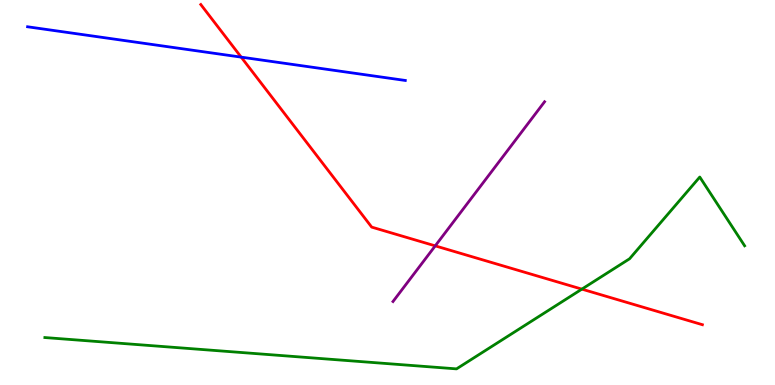[{'lines': ['blue', 'red'], 'intersections': [{'x': 3.11, 'y': 8.52}]}, {'lines': ['green', 'red'], 'intersections': [{'x': 7.51, 'y': 2.49}]}, {'lines': ['purple', 'red'], 'intersections': [{'x': 5.62, 'y': 3.61}]}, {'lines': ['blue', 'green'], 'intersections': []}, {'lines': ['blue', 'purple'], 'intersections': []}, {'lines': ['green', 'purple'], 'intersections': []}]